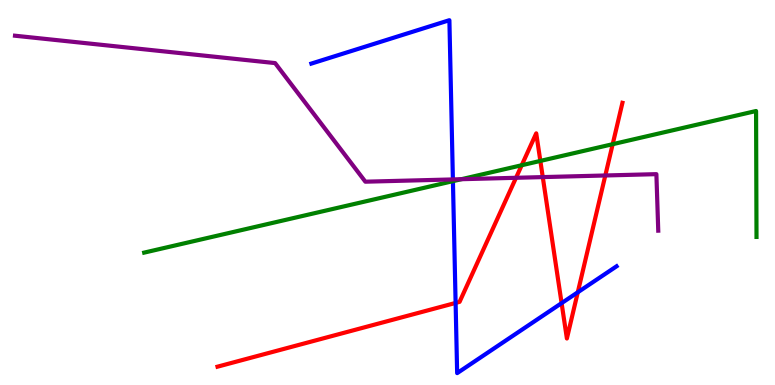[{'lines': ['blue', 'red'], 'intersections': [{'x': 5.88, 'y': 2.13}, {'x': 7.25, 'y': 2.13}, {'x': 7.46, 'y': 2.41}]}, {'lines': ['green', 'red'], 'intersections': [{'x': 6.73, 'y': 5.71}, {'x': 6.97, 'y': 5.82}, {'x': 7.91, 'y': 6.25}]}, {'lines': ['purple', 'red'], 'intersections': [{'x': 6.66, 'y': 5.38}, {'x': 7.0, 'y': 5.4}, {'x': 7.81, 'y': 5.44}]}, {'lines': ['blue', 'green'], 'intersections': [{'x': 5.84, 'y': 5.29}]}, {'lines': ['blue', 'purple'], 'intersections': [{'x': 5.84, 'y': 5.34}]}, {'lines': ['green', 'purple'], 'intersections': [{'x': 5.95, 'y': 5.35}]}]